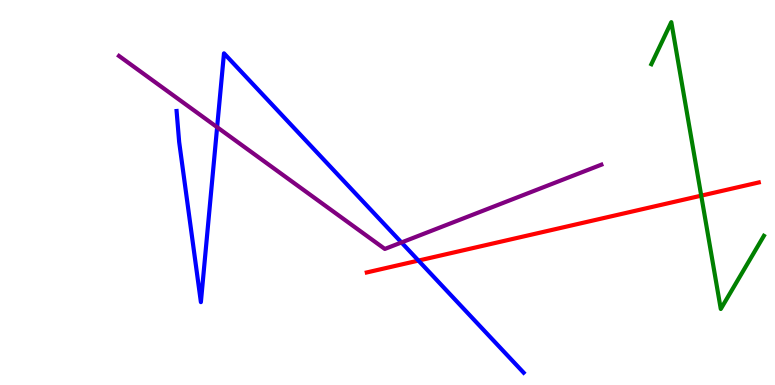[{'lines': ['blue', 'red'], 'intersections': [{'x': 5.4, 'y': 3.23}]}, {'lines': ['green', 'red'], 'intersections': [{'x': 9.05, 'y': 4.92}]}, {'lines': ['purple', 'red'], 'intersections': []}, {'lines': ['blue', 'green'], 'intersections': []}, {'lines': ['blue', 'purple'], 'intersections': [{'x': 2.8, 'y': 6.7}, {'x': 5.18, 'y': 3.7}]}, {'lines': ['green', 'purple'], 'intersections': []}]